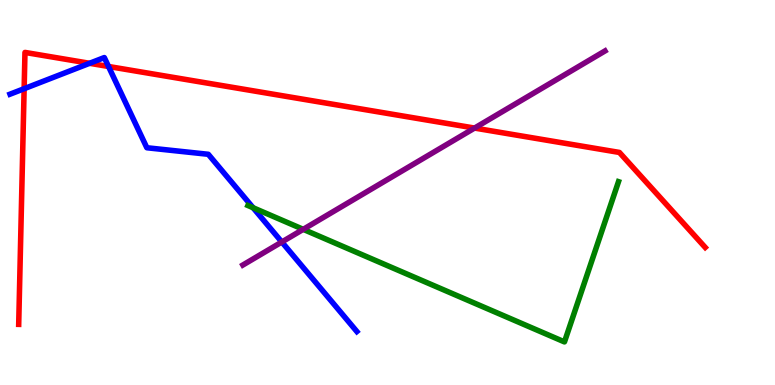[{'lines': ['blue', 'red'], 'intersections': [{'x': 0.311, 'y': 7.7}, {'x': 1.16, 'y': 8.36}, {'x': 1.4, 'y': 8.27}]}, {'lines': ['green', 'red'], 'intersections': []}, {'lines': ['purple', 'red'], 'intersections': [{'x': 6.12, 'y': 6.67}]}, {'lines': ['blue', 'green'], 'intersections': [{'x': 3.27, 'y': 4.6}]}, {'lines': ['blue', 'purple'], 'intersections': [{'x': 3.64, 'y': 3.71}]}, {'lines': ['green', 'purple'], 'intersections': [{'x': 3.91, 'y': 4.04}]}]